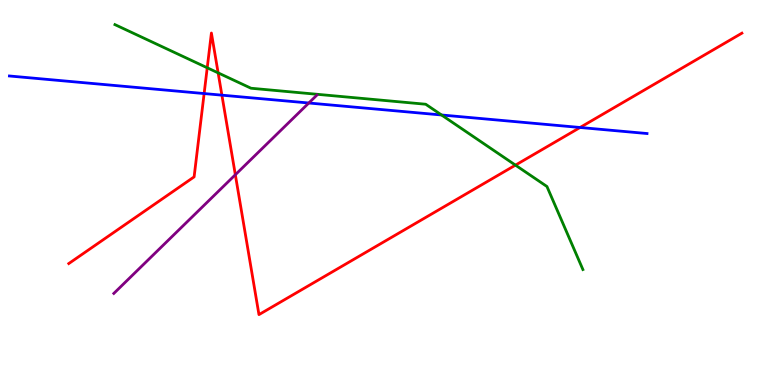[{'lines': ['blue', 'red'], 'intersections': [{'x': 2.63, 'y': 7.57}, {'x': 2.86, 'y': 7.53}, {'x': 7.48, 'y': 6.69}]}, {'lines': ['green', 'red'], 'intersections': [{'x': 2.67, 'y': 8.24}, {'x': 2.81, 'y': 8.11}, {'x': 6.65, 'y': 5.71}]}, {'lines': ['purple', 'red'], 'intersections': [{'x': 3.04, 'y': 5.46}]}, {'lines': ['blue', 'green'], 'intersections': [{'x': 5.7, 'y': 7.01}]}, {'lines': ['blue', 'purple'], 'intersections': [{'x': 3.98, 'y': 7.32}]}, {'lines': ['green', 'purple'], 'intersections': []}]